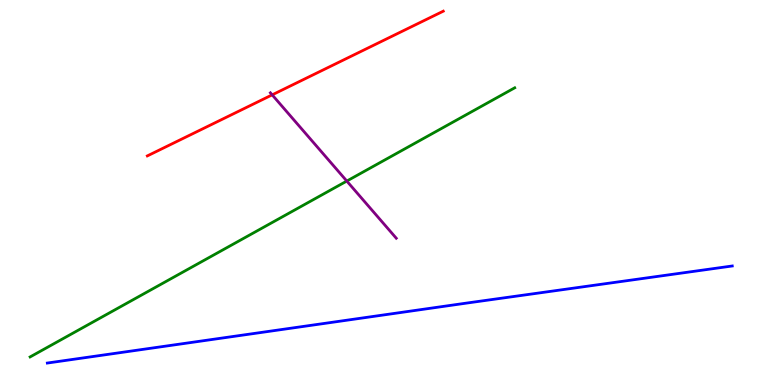[{'lines': ['blue', 'red'], 'intersections': []}, {'lines': ['green', 'red'], 'intersections': []}, {'lines': ['purple', 'red'], 'intersections': [{'x': 3.51, 'y': 7.54}]}, {'lines': ['blue', 'green'], 'intersections': []}, {'lines': ['blue', 'purple'], 'intersections': []}, {'lines': ['green', 'purple'], 'intersections': [{'x': 4.47, 'y': 5.3}]}]